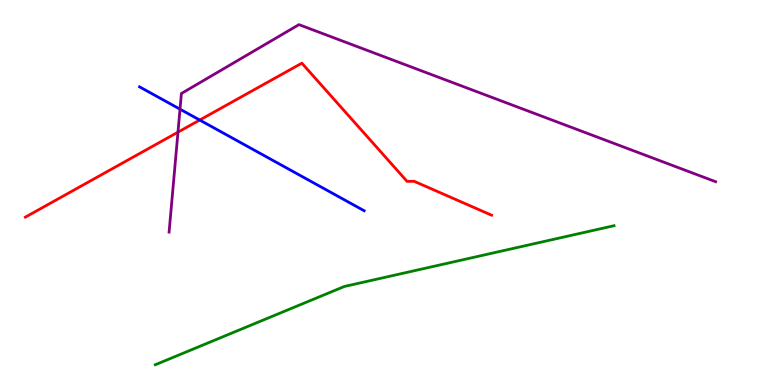[{'lines': ['blue', 'red'], 'intersections': [{'x': 2.58, 'y': 6.88}]}, {'lines': ['green', 'red'], 'intersections': []}, {'lines': ['purple', 'red'], 'intersections': [{'x': 2.3, 'y': 6.57}]}, {'lines': ['blue', 'green'], 'intersections': []}, {'lines': ['blue', 'purple'], 'intersections': [{'x': 2.32, 'y': 7.16}]}, {'lines': ['green', 'purple'], 'intersections': []}]